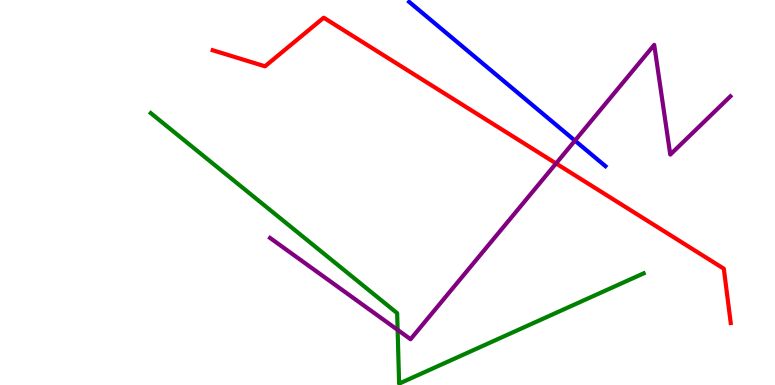[{'lines': ['blue', 'red'], 'intersections': []}, {'lines': ['green', 'red'], 'intersections': []}, {'lines': ['purple', 'red'], 'intersections': [{'x': 7.17, 'y': 5.75}]}, {'lines': ['blue', 'green'], 'intersections': []}, {'lines': ['blue', 'purple'], 'intersections': [{'x': 7.42, 'y': 6.35}]}, {'lines': ['green', 'purple'], 'intersections': [{'x': 5.13, 'y': 1.43}]}]